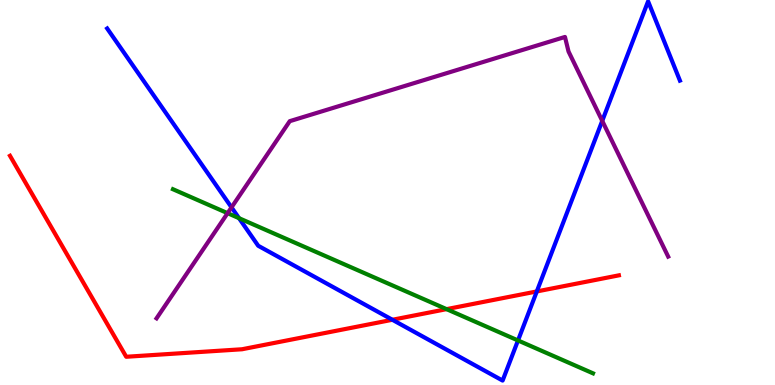[{'lines': ['blue', 'red'], 'intersections': [{'x': 5.06, 'y': 1.69}, {'x': 6.93, 'y': 2.43}]}, {'lines': ['green', 'red'], 'intersections': [{'x': 5.76, 'y': 1.97}]}, {'lines': ['purple', 'red'], 'intersections': []}, {'lines': ['blue', 'green'], 'intersections': [{'x': 3.08, 'y': 4.33}, {'x': 6.68, 'y': 1.16}]}, {'lines': ['blue', 'purple'], 'intersections': [{'x': 2.99, 'y': 4.61}, {'x': 7.77, 'y': 6.86}]}, {'lines': ['green', 'purple'], 'intersections': [{'x': 2.94, 'y': 4.46}]}]